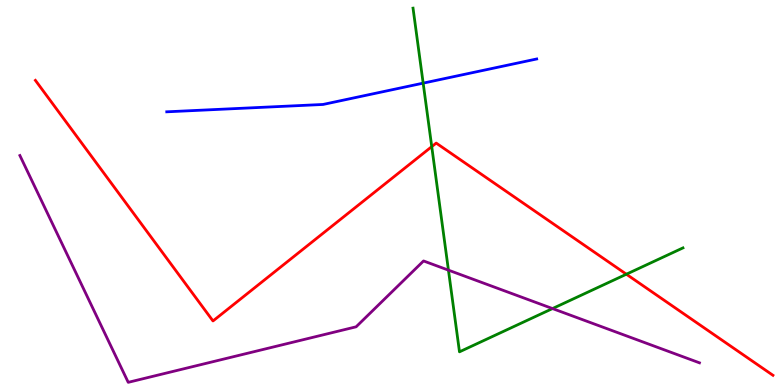[{'lines': ['blue', 'red'], 'intersections': []}, {'lines': ['green', 'red'], 'intersections': [{'x': 5.57, 'y': 6.19}, {'x': 8.08, 'y': 2.88}]}, {'lines': ['purple', 'red'], 'intersections': []}, {'lines': ['blue', 'green'], 'intersections': [{'x': 5.46, 'y': 7.84}]}, {'lines': ['blue', 'purple'], 'intersections': []}, {'lines': ['green', 'purple'], 'intersections': [{'x': 5.79, 'y': 2.98}, {'x': 7.13, 'y': 1.99}]}]